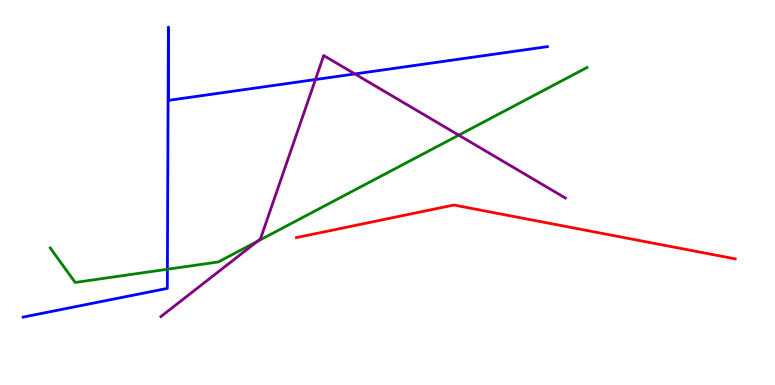[{'lines': ['blue', 'red'], 'intersections': []}, {'lines': ['green', 'red'], 'intersections': []}, {'lines': ['purple', 'red'], 'intersections': []}, {'lines': ['blue', 'green'], 'intersections': [{'x': 2.16, 'y': 3.01}]}, {'lines': ['blue', 'purple'], 'intersections': [{'x': 4.07, 'y': 7.93}, {'x': 4.58, 'y': 8.08}]}, {'lines': ['green', 'purple'], 'intersections': [{'x': 3.32, 'y': 3.73}, {'x': 5.92, 'y': 6.49}]}]